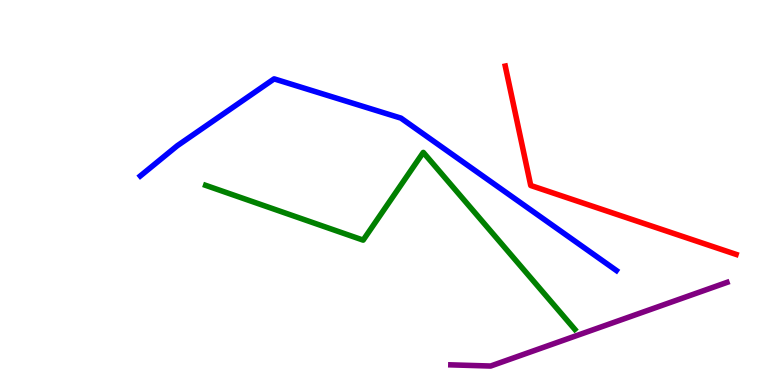[{'lines': ['blue', 'red'], 'intersections': []}, {'lines': ['green', 'red'], 'intersections': []}, {'lines': ['purple', 'red'], 'intersections': []}, {'lines': ['blue', 'green'], 'intersections': []}, {'lines': ['blue', 'purple'], 'intersections': []}, {'lines': ['green', 'purple'], 'intersections': []}]